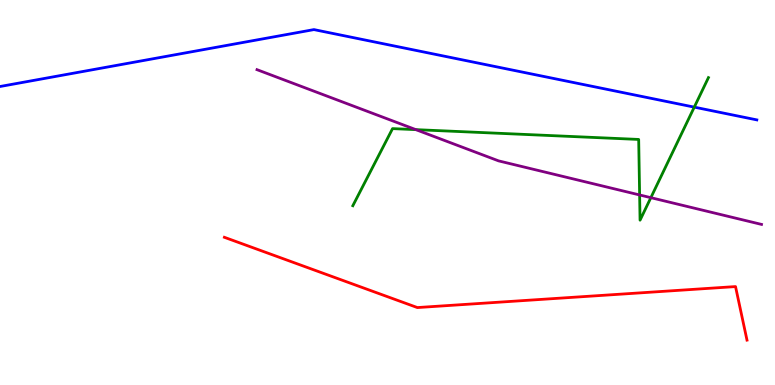[{'lines': ['blue', 'red'], 'intersections': []}, {'lines': ['green', 'red'], 'intersections': []}, {'lines': ['purple', 'red'], 'intersections': []}, {'lines': ['blue', 'green'], 'intersections': [{'x': 8.96, 'y': 7.22}]}, {'lines': ['blue', 'purple'], 'intersections': []}, {'lines': ['green', 'purple'], 'intersections': [{'x': 5.37, 'y': 6.63}, {'x': 8.25, 'y': 4.94}, {'x': 8.4, 'y': 4.87}]}]